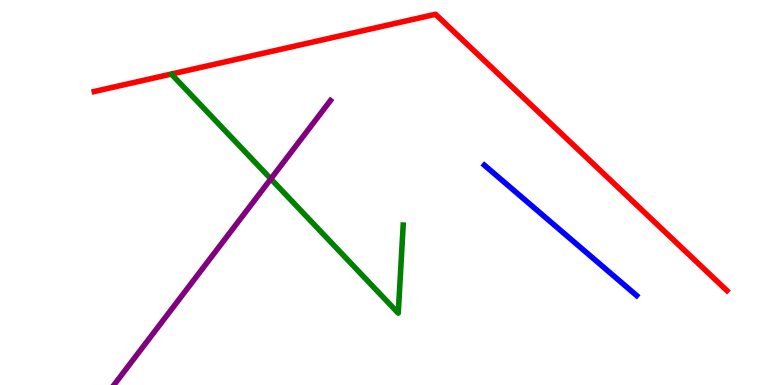[{'lines': ['blue', 'red'], 'intersections': []}, {'lines': ['green', 'red'], 'intersections': []}, {'lines': ['purple', 'red'], 'intersections': []}, {'lines': ['blue', 'green'], 'intersections': []}, {'lines': ['blue', 'purple'], 'intersections': []}, {'lines': ['green', 'purple'], 'intersections': [{'x': 3.49, 'y': 5.35}]}]